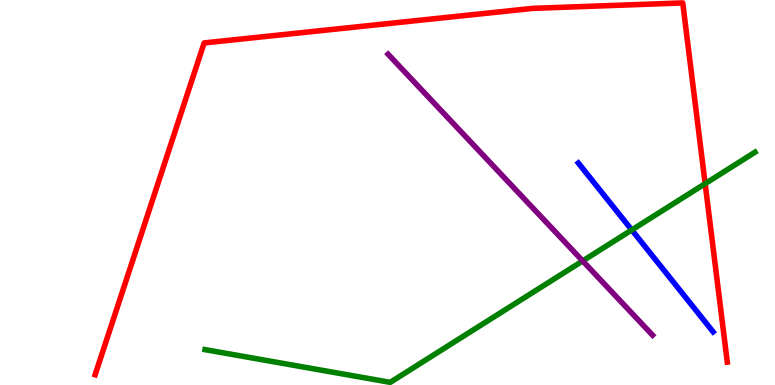[{'lines': ['blue', 'red'], 'intersections': []}, {'lines': ['green', 'red'], 'intersections': [{'x': 9.1, 'y': 5.23}]}, {'lines': ['purple', 'red'], 'intersections': []}, {'lines': ['blue', 'green'], 'intersections': [{'x': 8.15, 'y': 4.03}]}, {'lines': ['blue', 'purple'], 'intersections': []}, {'lines': ['green', 'purple'], 'intersections': [{'x': 7.52, 'y': 3.22}]}]